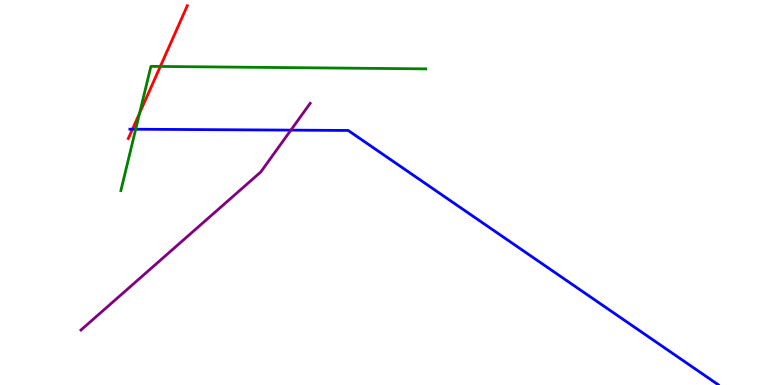[{'lines': ['blue', 'red'], 'intersections': [{'x': 1.71, 'y': 6.64}]}, {'lines': ['green', 'red'], 'intersections': [{'x': 1.8, 'y': 7.06}, {'x': 2.07, 'y': 8.27}]}, {'lines': ['purple', 'red'], 'intersections': []}, {'lines': ['blue', 'green'], 'intersections': [{'x': 1.75, 'y': 6.64}]}, {'lines': ['blue', 'purple'], 'intersections': [{'x': 3.75, 'y': 6.62}]}, {'lines': ['green', 'purple'], 'intersections': []}]